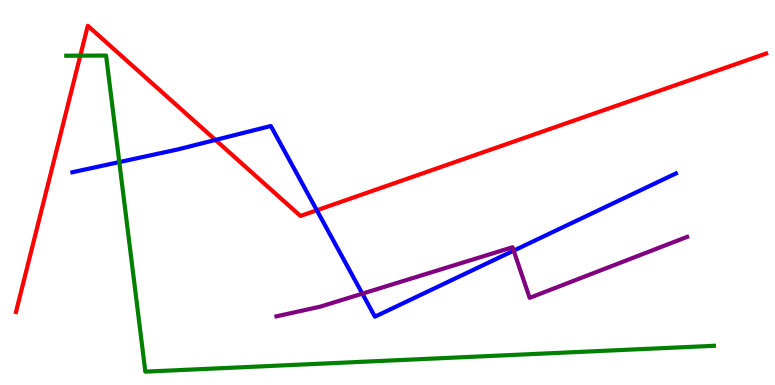[{'lines': ['blue', 'red'], 'intersections': [{'x': 2.78, 'y': 6.37}, {'x': 4.09, 'y': 4.54}]}, {'lines': ['green', 'red'], 'intersections': [{'x': 1.04, 'y': 8.55}]}, {'lines': ['purple', 'red'], 'intersections': []}, {'lines': ['blue', 'green'], 'intersections': [{'x': 1.54, 'y': 5.79}]}, {'lines': ['blue', 'purple'], 'intersections': [{'x': 4.68, 'y': 2.37}, {'x': 6.63, 'y': 3.49}]}, {'lines': ['green', 'purple'], 'intersections': []}]